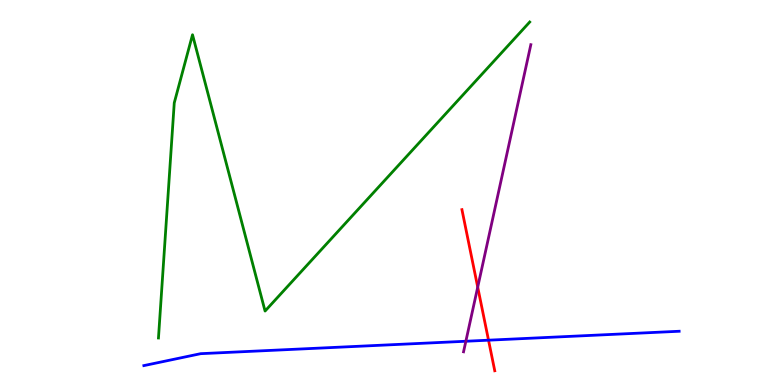[{'lines': ['blue', 'red'], 'intersections': [{'x': 6.3, 'y': 1.16}]}, {'lines': ['green', 'red'], 'intersections': []}, {'lines': ['purple', 'red'], 'intersections': [{'x': 6.16, 'y': 2.54}]}, {'lines': ['blue', 'green'], 'intersections': []}, {'lines': ['blue', 'purple'], 'intersections': [{'x': 6.01, 'y': 1.14}]}, {'lines': ['green', 'purple'], 'intersections': []}]